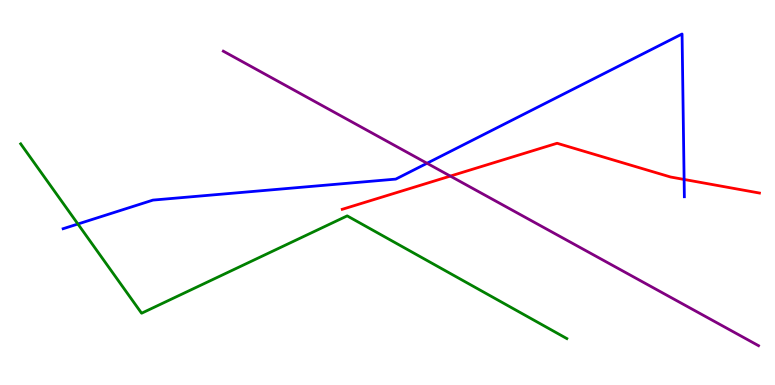[{'lines': ['blue', 'red'], 'intersections': [{'x': 8.83, 'y': 5.34}]}, {'lines': ['green', 'red'], 'intersections': []}, {'lines': ['purple', 'red'], 'intersections': [{'x': 5.81, 'y': 5.43}]}, {'lines': ['blue', 'green'], 'intersections': [{'x': 1.01, 'y': 4.18}]}, {'lines': ['blue', 'purple'], 'intersections': [{'x': 5.51, 'y': 5.76}]}, {'lines': ['green', 'purple'], 'intersections': []}]